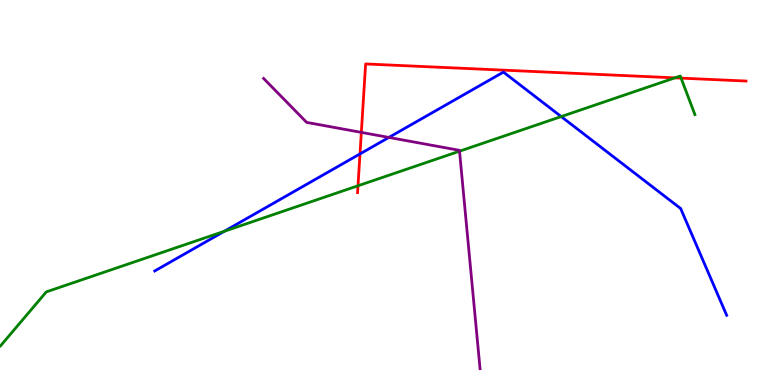[{'lines': ['blue', 'red'], 'intersections': [{'x': 4.65, 'y': 6.0}]}, {'lines': ['green', 'red'], 'intersections': [{'x': 4.62, 'y': 5.17}, {'x': 8.71, 'y': 7.98}, {'x': 8.79, 'y': 7.97}]}, {'lines': ['purple', 'red'], 'intersections': [{'x': 4.66, 'y': 6.56}]}, {'lines': ['blue', 'green'], 'intersections': [{'x': 2.89, 'y': 3.99}, {'x': 7.24, 'y': 6.97}]}, {'lines': ['blue', 'purple'], 'intersections': [{'x': 5.02, 'y': 6.43}]}, {'lines': ['green', 'purple'], 'intersections': [{'x': 5.93, 'y': 6.07}]}]